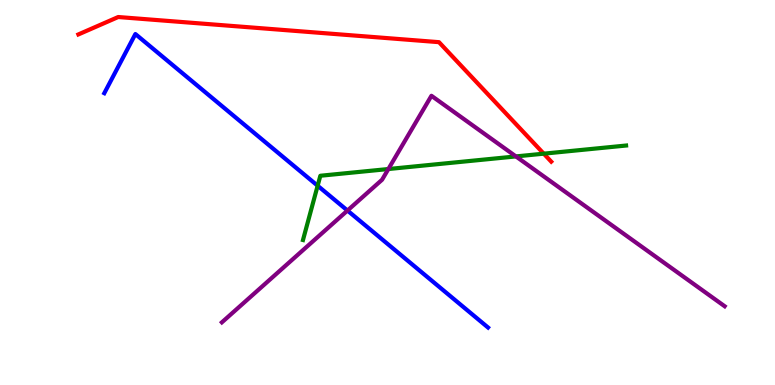[{'lines': ['blue', 'red'], 'intersections': []}, {'lines': ['green', 'red'], 'intersections': [{'x': 7.02, 'y': 6.01}]}, {'lines': ['purple', 'red'], 'intersections': []}, {'lines': ['blue', 'green'], 'intersections': [{'x': 4.1, 'y': 5.18}]}, {'lines': ['blue', 'purple'], 'intersections': [{'x': 4.48, 'y': 4.53}]}, {'lines': ['green', 'purple'], 'intersections': [{'x': 5.01, 'y': 5.61}, {'x': 6.66, 'y': 5.94}]}]